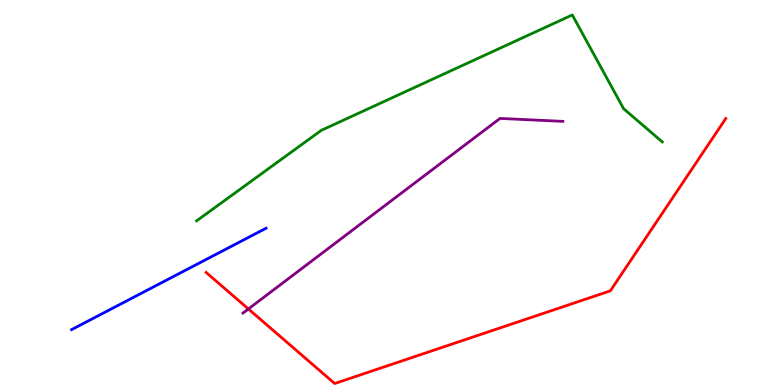[{'lines': ['blue', 'red'], 'intersections': []}, {'lines': ['green', 'red'], 'intersections': []}, {'lines': ['purple', 'red'], 'intersections': [{'x': 3.21, 'y': 1.98}]}, {'lines': ['blue', 'green'], 'intersections': []}, {'lines': ['blue', 'purple'], 'intersections': []}, {'lines': ['green', 'purple'], 'intersections': []}]